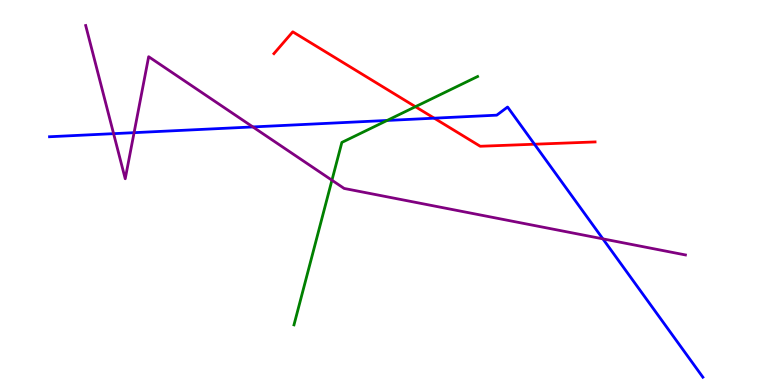[{'lines': ['blue', 'red'], 'intersections': [{'x': 5.6, 'y': 6.93}, {'x': 6.9, 'y': 6.25}]}, {'lines': ['green', 'red'], 'intersections': [{'x': 5.36, 'y': 7.23}]}, {'lines': ['purple', 'red'], 'intersections': []}, {'lines': ['blue', 'green'], 'intersections': [{'x': 4.99, 'y': 6.87}]}, {'lines': ['blue', 'purple'], 'intersections': [{'x': 1.47, 'y': 6.53}, {'x': 1.73, 'y': 6.55}, {'x': 3.26, 'y': 6.7}, {'x': 7.78, 'y': 3.8}]}, {'lines': ['green', 'purple'], 'intersections': [{'x': 4.28, 'y': 5.32}]}]